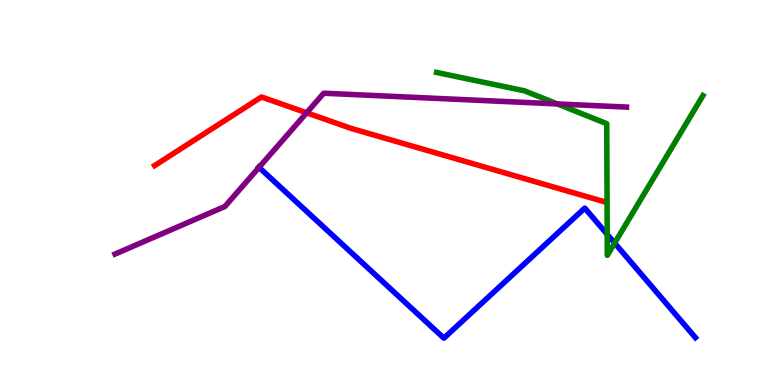[{'lines': ['blue', 'red'], 'intersections': []}, {'lines': ['green', 'red'], 'intersections': []}, {'lines': ['purple', 'red'], 'intersections': [{'x': 3.96, 'y': 7.07}]}, {'lines': ['blue', 'green'], 'intersections': [{'x': 7.83, 'y': 3.91}, {'x': 7.93, 'y': 3.69}]}, {'lines': ['blue', 'purple'], 'intersections': [{'x': 3.34, 'y': 5.65}]}, {'lines': ['green', 'purple'], 'intersections': [{'x': 7.19, 'y': 7.3}]}]